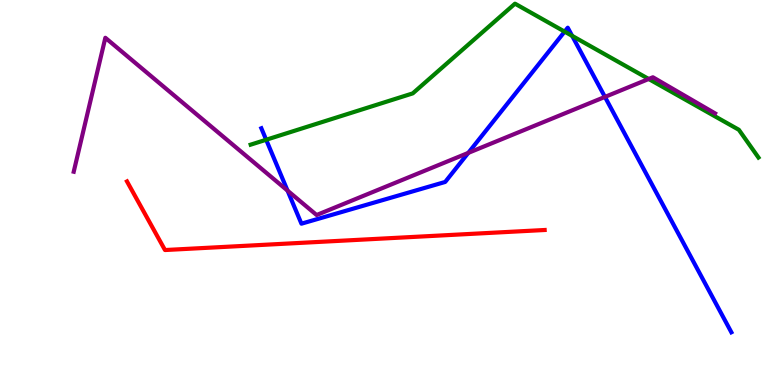[{'lines': ['blue', 'red'], 'intersections': []}, {'lines': ['green', 'red'], 'intersections': []}, {'lines': ['purple', 'red'], 'intersections': []}, {'lines': ['blue', 'green'], 'intersections': [{'x': 3.43, 'y': 6.37}, {'x': 7.29, 'y': 9.18}, {'x': 7.38, 'y': 9.07}]}, {'lines': ['blue', 'purple'], 'intersections': [{'x': 3.71, 'y': 5.05}, {'x': 6.04, 'y': 6.03}, {'x': 7.81, 'y': 7.48}]}, {'lines': ['green', 'purple'], 'intersections': [{'x': 8.37, 'y': 7.95}]}]